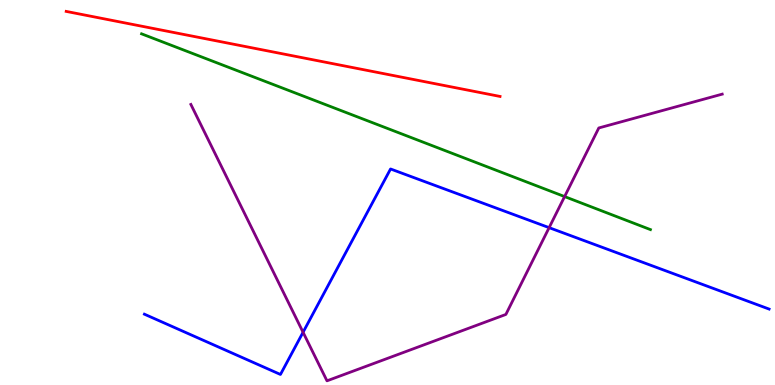[{'lines': ['blue', 'red'], 'intersections': []}, {'lines': ['green', 'red'], 'intersections': []}, {'lines': ['purple', 'red'], 'intersections': []}, {'lines': ['blue', 'green'], 'intersections': []}, {'lines': ['blue', 'purple'], 'intersections': [{'x': 3.91, 'y': 1.37}, {'x': 7.09, 'y': 4.09}]}, {'lines': ['green', 'purple'], 'intersections': [{'x': 7.29, 'y': 4.89}]}]